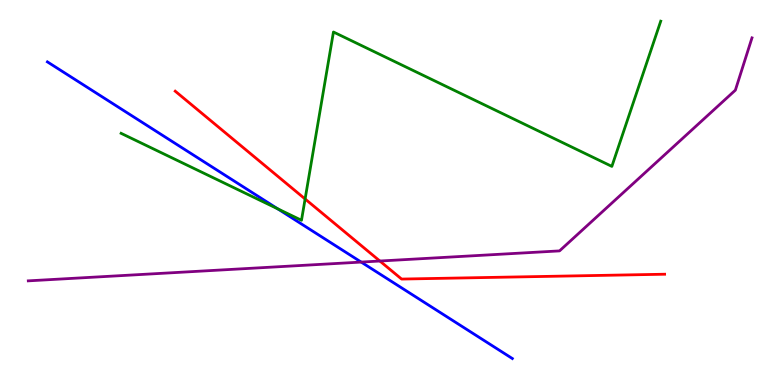[{'lines': ['blue', 'red'], 'intersections': []}, {'lines': ['green', 'red'], 'intersections': [{'x': 3.94, 'y': 4.83}]}, {'lines': ['purple', 'red'], 'intersections': [{'x': 4.9, 'y': 3.22}]}, {'lines': ['blue', 'green'], 'intersections': [{'x': 3.58, 'y': 4.58}]}, {'lines': ['blue', 'purple'], 'intersections': [{'x': 4.66, 'y': 3.19}]}, {'lines': ['green', 'purple'], 'intersections': []}]